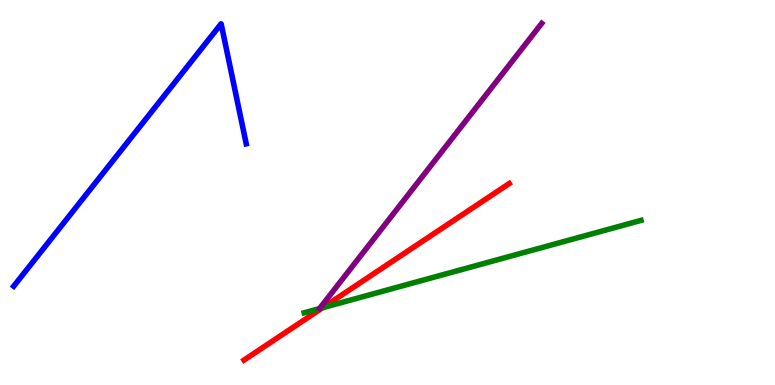[{'lines': ['blue', 'red'], 'intersections': []}, {'lines': ['green', 'red'], 'intersections': [{'x': 4.16, 'y': 2.01}]}, {'lines': ['purple', 'red'], 'intersections': []}, {'lines': ['blue', 'green'], 'intersections': []}, {'lines': ['blue', 'purple'], 'intersections': []}, {'lines': ['green', 'purple'], 'intersections': []}]